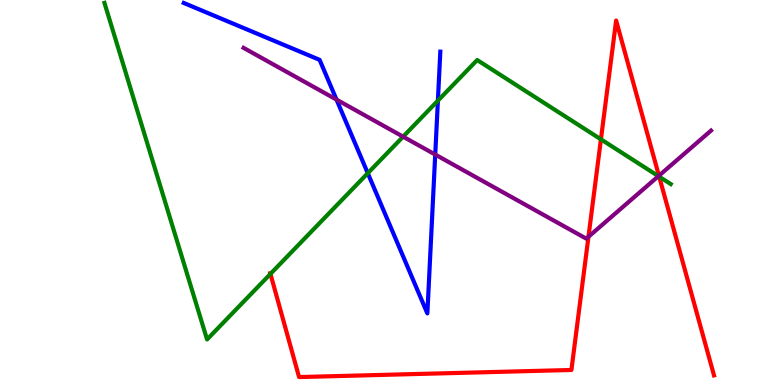[{'lines': ['blue', 'red'], 'intersections': []}, {'lines': ['green', 'red'], 'intersections': [{'x': 3.49, 'y': 2.89}, {'x': 7.75, 'y': 6.38}, {'x': 8.51, 'y': 5.41}]}, {'lines': ['purple', 'red'], 'intersections': [{'x': 7.59, 'y': 3.85}, {'x': 8.5, 'y': 5.44}]}, {'lines': ['blue', 'green'], 'intersections': [{'x': 4.75, 'y': 5.5}, {'x': 5.65, 'y': 7.39}]}, {'lines': ['blue', 'purple'], 'intersections': [{'x': 4.34, 'y': 7.41}, {'x': 5.62, 'y': 5.99}]}, {'lines': ['green', 'purple'], 'intersections': [{'x': 5.2, 'y': 6.45}, {'x': 8.5, 'y': 5.42}]}]